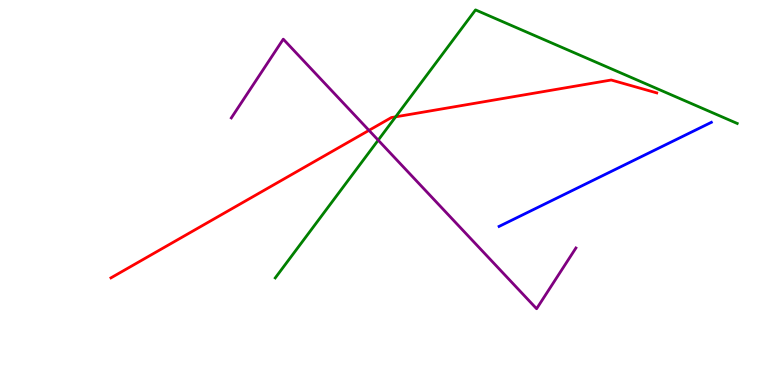[{'lines': ['blue', 'red'], 'intersections': []}, {'lines': ['green', 'red'], 'intersections': [{'x': 5.1, 'y': 6.97}]}, {'lines': ['purple', 'red'], 'intersections': [{'x': 4.76, 'y': 6.61}]}, {'lines': ['blue', 'green'], 'intersections': []}, {'lines': ['blue', 'purple'], 'intersections': []}, {'lines': ['green', 'purple'], 'intersections': [{'x': 4.88, 'y': 6.36}]}]